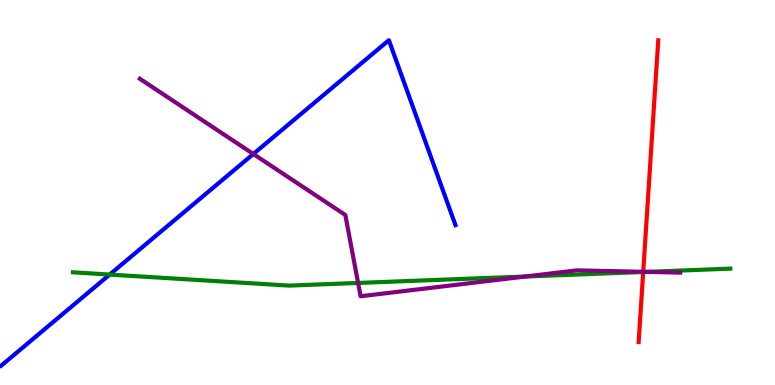[{'lines': ['blue', 'red'], 'intersections': []}, {'lines': ['green', 'red'], 'intersections': [{'x': 8.3, 'y': 2.94}]}, {'lines': ['purple', 'red'], 'intersections': [{'x': 8.3, 'y': 2.94}]}, {'lines': ['blue', 'green'], 'intersections': [{'x': 1.42, 'y': 2.87}]}, {'lines': ['blue', 'purple'], 'intersections': [{'x': 3.27, 'y': 6.0}]}, {'lines': ['green', 'purple'], 'intersections': [{'x': 4.62, 'y': 2.65}, {'x': 6.78, 'y': 2.82}, {'x': 8.34, 'y': 2.94}]}]